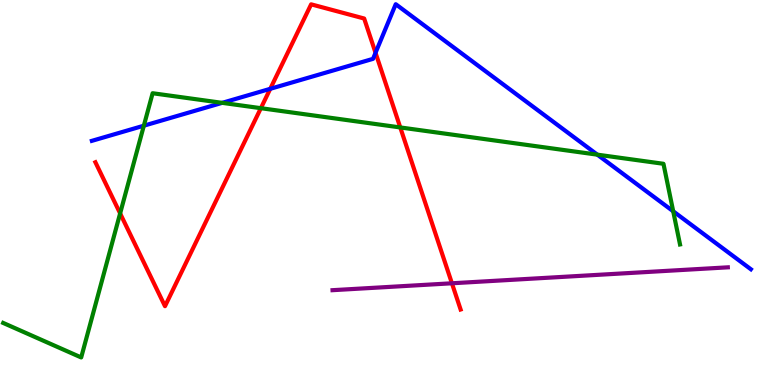[{'lines': ['blue', 'red'], 'intersections': [{'x': 3.49, 'y': 7.69}, {'x': 4.85, 'y': 8.63}]}, {'lines': ['green', 'red'], 'intersections': [{'x': 1.55, 'y': 4.46}, {'x': 3.37, 'y': 7.19}, {'x': 5.16, 'y': 6.69}]}, {'lines': ['purple', 'red'], 'intersections': [{'x': 5.83, 'y': 2.64}]}, {'lines': ['blue', 'green'], 'intersections': [{'x': 1.86, 'y': 6.74}, {'x': 2.87, 'y': 7.33}, {'x': 7.71, 'y': 5.98}, {'x': 8.69, 'y': 4.51}]}, {'lines': ['blue', 'purple'], 'intersections': []}, {'lines': ['green', 'purple'], 'intersections': []}]